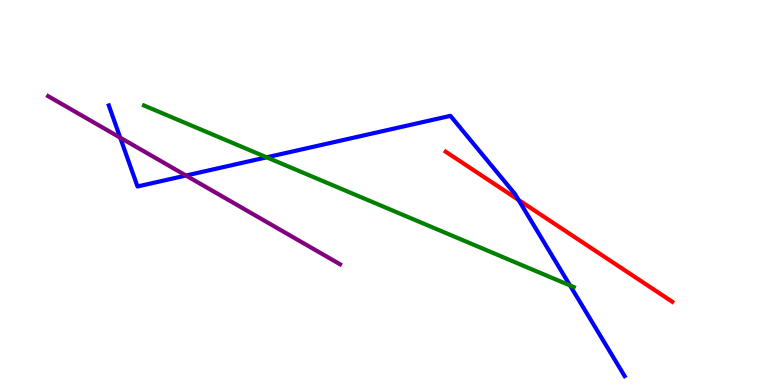[{'lines': ['blue', 'red'], 'intersections': [{'x': 6.69, 'y': 4.81}]}, {'lines': ['green', 'red'], 'intersections': []}, {'lines': ['purple', 'red'], 'intersections': []}, {'lines': ['blue', 'green'], 'intersections': [{'x': 3.44, 'y': 5.91}, {'x': 7.36, 'y': 2.58}]}, {'lines': ['blue', 'purple'], 'intersections': [{'x': 1.55, 'y': 6.42}, {'x': 2.4, 'y': 5.44}]}, {'lines': ['green', 'purple'], 'intersections': []}]